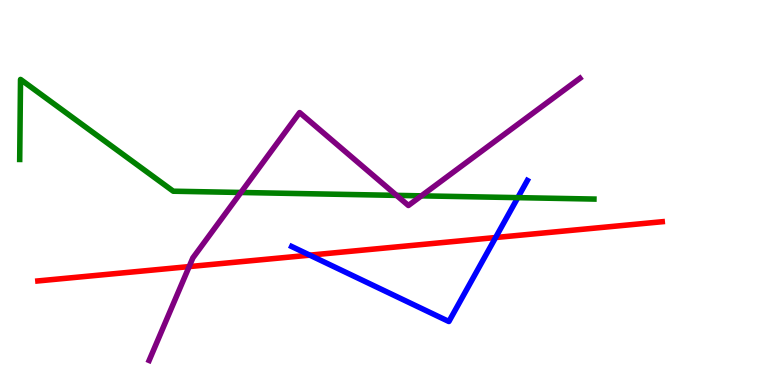[{'lines': ['blue', 'red'], 'intersections': [{'x': 4.0, 'y': 3.37}, {'x': 6.39, 'y': 3.83}]}, {'lines': ['green', 'red'], 'intersections': []}, {'lines': ['purple', 'red'], 'intersections': [{'x': 2.44, 'y': 3.08}]}, {'lines': ['blue', 'green'], 'intersections': [{'x': 6.68, 'y': 4.87}]}, {'lines': ['blue', 'purple'], 'intersections': []}, {'lines': ['green', 'purple'], 'intersections': [{'x': 3.11, 'y': 5.0}, {'x': 5.12, 'y': 4.93}, {'x': 5.44, 'y': 4.91}]}]